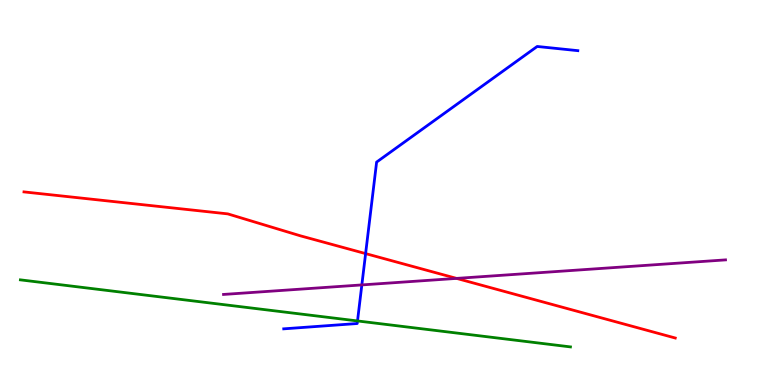[{'lines': ['blue', 'red'], 'intersections': [{'x': 4.72, 'y': 3.41}]}, {'lines': ['green', 'red'], 'intersections': []}, {'lines': ['purple', 'red'], 'intersections': [{'x': 5.89, 'y': 2.77}]}, {'lines': ['blue', 'green'], 'intersections': [{'x': 4.61, 'y': 1.66}]}, {'lines': ['blue', 'purple'], 'intersections': [{'x': 4.67, 'y': 2.6}]}, {'lines': ['green', 'purple'], 'intersections': []}]